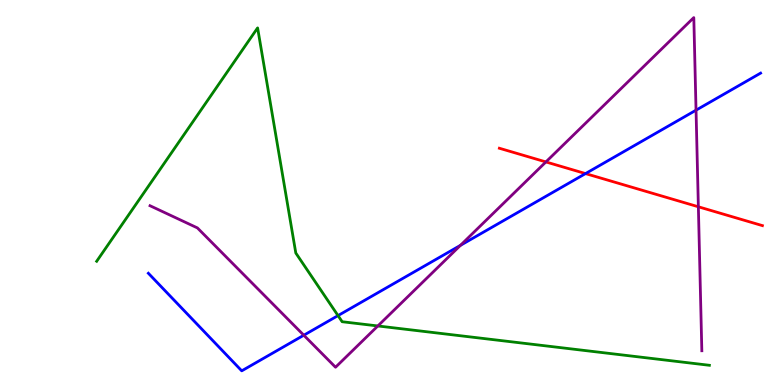[{'lines': ['blue', 'red'], 'intersections': [{'x': 7.56, 'y': 5.49}]}, {'lines': ['green', 'red'], 'intersections': []}, {'lines': ['purple', 'red'], 'intersections': [{'x': 7.04, 'y': 5.79}, {'x': 9.01, 'y': 4.63}]}, {'lines': ['blue', 'green'], 'intersections': [{'x': 4.36, 'y': 1.8}]}, {'lines': ['blue', 'purple'], 'intersections': [{'x': 3.92, 'y': 1.29}, {'x': 5.94, 'y': 3.63}, {'x': 8.98, 'y': 7.14}]}, {'lines': ['green', 'purple'], 'intersections': [{'x': 4.88, 'y': 1.53}]}]